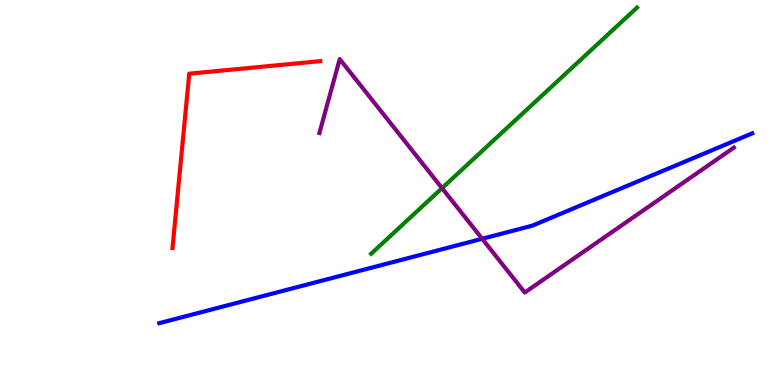[{'lines': ['blue', 'red'], 'intersections': []}, {'lines': ['green', 'red'], 'intersections': []}, {'lines': ['purple', 'red'], 'intersections': []}, {'lines': ['blue', 'green'], 'intersections': []}, {'lines': ['blue', 'purple'], 'intersections': [{'x': 6.22, 'y': 3.8}]}, {'lines': ['green', 'purple'], 'intersections': [{'x': 5.7, 'y': 5.11}]}]